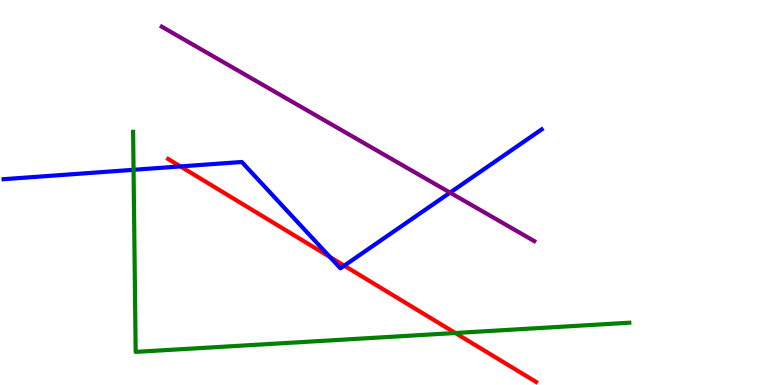[{'lines': ['blue', 'red'], 'intersections': [{'x': 2.33, 'y': 5.68}, {'x': 4.26, 'y': 3.32}, {'x': 4.44, 'y': 3.1}]}, {'lines': ['green', 'red'], 'intersections': [{'x': 5.88, 'y': 1.35}]}, {'lines': ['purple', 'red'], 'intersections': []}, {'lines': ['blue', 'green'], 'intersections': [{'x': 1.72, 'y': 5.59}]}, {'lines': ['blue', 'purple'], 'intersections': [{'x': 5.81, 'y': 5.0}]}, {'lines': ['green', 'purple'], 'intersections': []}]